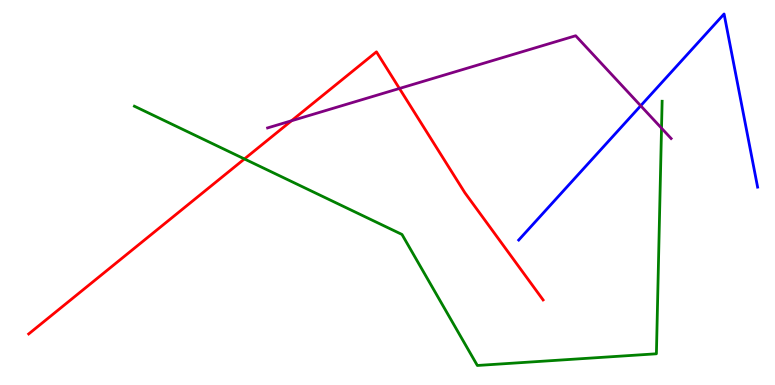[{'lines': ['blue', 'red'], 'intersections': []}, {'lines': ['green', 'red'], 'intersections': [{'x': 3.15, 'y': 5.87}]}, {'lines': ['purple', 'red'], 'intersections': [{'x': 3.76, 'y': 6.86}, {'x': 5.15, 'y': 7.7}]}, {'lines': ['blue', 'green'], 'intersections': []}, {'lines': ['blue', 'purple'], 'intersections': [{'x': 8.27, 'y': 7.25}]}, {'lines': ['green', 'purple'], 'intersections': [{'x': 8.54, 'y': 6.67}]}]